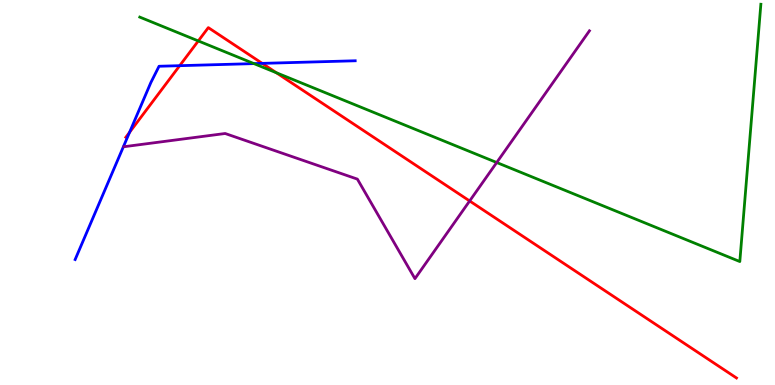[{'lines': ['blue', 'red'], 'intersections': [{'x': 1.67, 'y': 6.56}, {'x': 2.32, 'y': 8.29}, {'x': 3.38, 'y': 8.35}]}, {'lines': ['green', 'red'], 'intersections': [{'x': 2.56, 'y': 8.94}, {'x': 3.57, 'y': 8.11}]}, {'lines': ['purple', 'red'], 'intersections': [{'x': 6.06, 'y': 4.78}]}, {'lines': ['blue', 'green'], 'intersections': [{'x': 3.28, 'y': 8.35}]}, {'lines': ['blue', 'purple'], 'intersections': []}, {'lines': ['green', 'purple'], 'intersections': [{'x': 6.41, 'y': 5.78}]}]